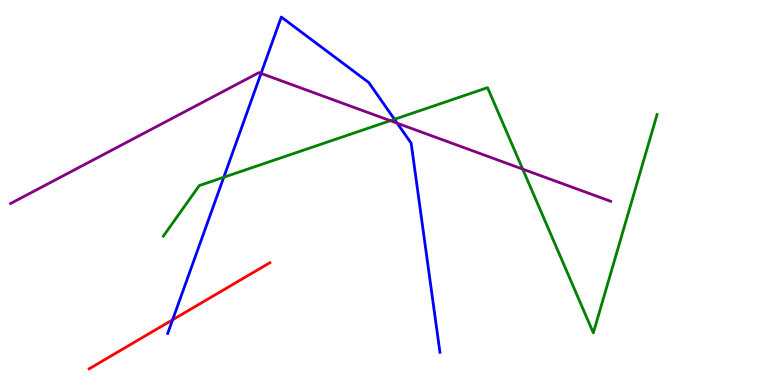[{'lines': ['blue', 'red'], 'intersections': [{'x': 2.23, 'y': 1.69}]}, {'lines': ['green', 'red'], 'intersections': []}, {'lines': ['purple', 'red'], 'intersections': []}, {'lines': ['blue', 'green'], 'intersections': [{'x': 2.89, 'y': 5.4}, {'x': 5.09, 'y': 6.9}]}, {'lines': ['blue', 'purple'], 'intersections': [{'x': 3.37, 'y': 8.09}, {'x': 5.13, 'y': 6.8}]}, {'lines': ['green', 'purple'], 'intersections': [{'x': 5.04, 'y': 6.87}, {'x': 6.74, 'y': 5.61}]}]